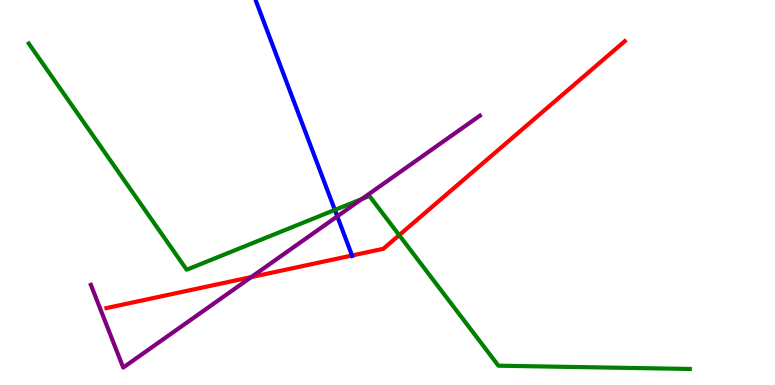[{'lines': ['blue', 'red'], 'intersections': [{'x': 4.54, 'y': 3.36}]}, {'lines': ['green', 'red'], 'intersections': [{'x': 5.15, 'y': 3.89}]}, {'lines': ['purple', 'red'], 'intersections': [{'x': 3.24, 'y': 2.8}]}, {'lines': ['blue', 'green'], 'intersections': [{'x': 4.32, 'y': 4.55}]}, {'lines': ['blue', 'purple'], 'intersections': [{'x': 4.35, 'y': 4.38}]}, {'lines': ['green', 'purple'], 'intersections': [{'x': 4.67, 'y': 4.83}]}]